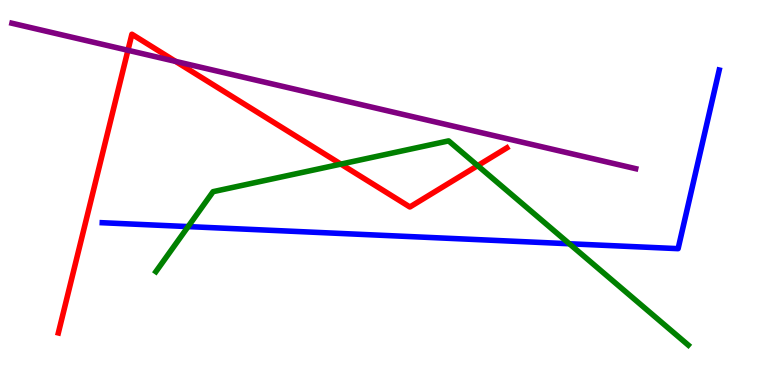[{'lines': ['blue', 'red'], 'intersections': []}, {'lines': ['green', 'red'], 'intersections': [{'x': 4.4, 'y': 5.74}, {'x': 6.16, 'y': 5.7}]}, {'lines': ['purple', 'red'], 'intersections': [{'x': 1.65, 'y': 8.69}, {'x': 2.27, 'y': 8.41}]}, {'lines': ['blue', 'green'], 'intersections': [{'x': 2.43, 'y': 4.11}, {'x': 7.35, 'y': 3.67}]}, {'lines': ['blue', 'purple'], 'intersections': []}, {'lines': ['green', 'purple'], 'intersections': []}]